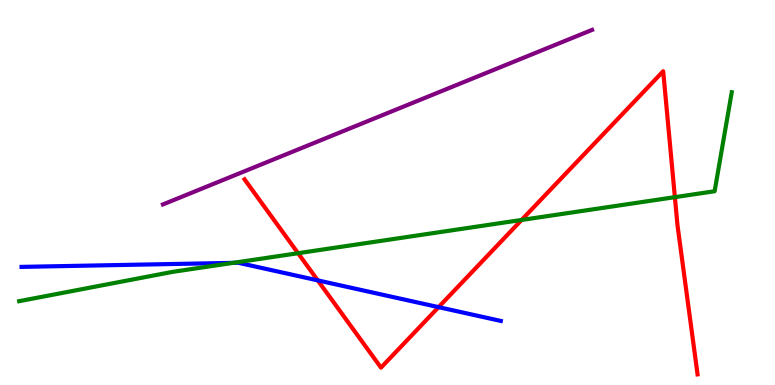[{'lines': ['blue', 'red'], 'intersections': [{'x': 4.1, 'y': 2.72}, {'x': 5.66, 'y': 2.02}]}, {'lines': ['green', 'red'], 'intersections': [{'x': 3.85, 'y': 3.42}, {'x': 6.73, 'y': 4.29}, {'x': 8.71, 'y': 4.88}]}, {'lines': ['purple', 'red'], 'intersections': []}, {'lines': ['blue', 'green'], 'intersections': [{'x': 3.01, 'y': 3.17}]}, {'lines': ['blue', 'purple'], 'intersections': []}, {'lines': ['green', 'purple'], 'intersections': []}]